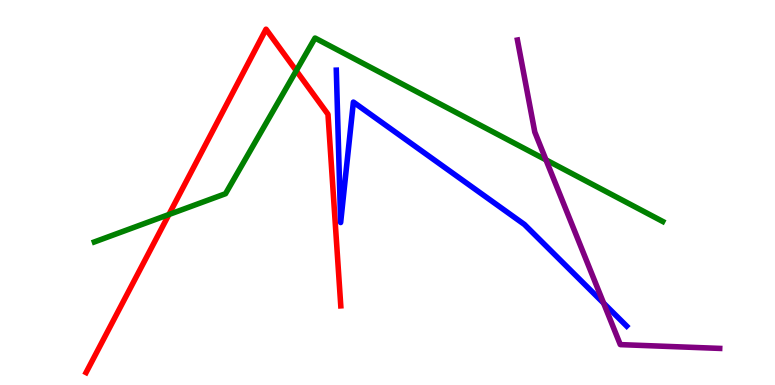[{'lines': ['blue', 'red'], 'intersections': []}, {'lines': ['green', 'red'], 'intersections': [{'x': 2.18, 'y': 4.43}, {'x': 3.82, 'y': 8.16}]}, {'lines': ['purple', 'red'], 'intersections': []}, {'lines': ['blue', 'green'], 'intersections': []}, {'lines': ['blue', 'purple'], 'intersections': [{'x': 7.79, 'y': 2.13}]}, {'lines': ['green', 'purple'], 'intersections': [{'x': 7.04, 'y': 5.85}]}]